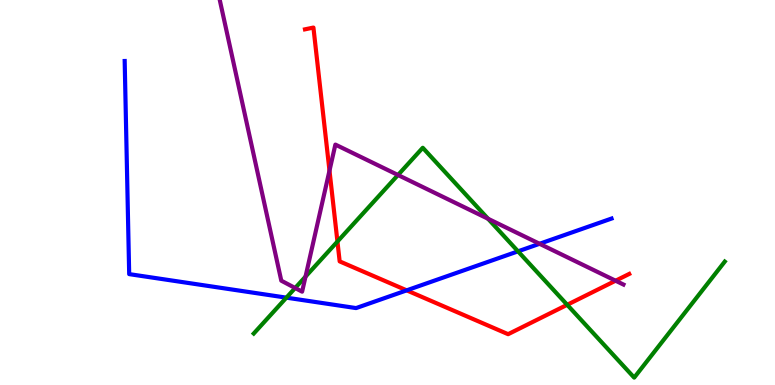[{'lines': ['blue', 'red'], 'intersections': [{'x': 5.25, 'y': 2.46}]}, {'lines': ['green', 'red'], 'intersections': [{'x': 4.35, 'y': 3.73}, {'x': 7.32, 'y': 2.08}]}, {'lines': ['purple', 'red'], 'intersections': [{'x': 4.25, 'y': 5.57}, {'x': 7.94, 'y': 2.71}]}, {'lines': ['blue', 'green'], 'intersections': [{'x': 3.7, 'y': 2.27}, {'x': 6.68, 'y': 3.47}]}, {'lines': ['blue', 'purple'], 'intersections': [{'x': 6.96, 'y': 3.67}]}, {'lines': ['green', 'purple'], 'intersections': [{'x': 3.81, 'y': 2.52}, {'x': 3.94, 'y': 2.81}, {'x': 5.14, 'y': 5.45}, {'x': 6.3, 'y': 4.32}]}]